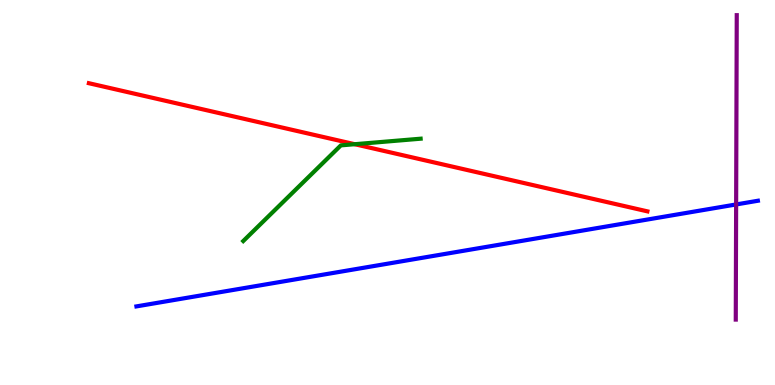[{'lines': ['blue', 'red'], 'intersections': []}, {'lines': ['green', 'red'], 'intersections': [{'x': 4.58, 'y': 6.25}]}, {'lines': ['purple', 'red'], 'intersections': []}, {'lines': ['blue', 'green'], 'intersections': []}, {'lines': ['blue', 'purple'], 'intersections': [{'x': 9.5, 'y': 4.69}]}, {'lines': ['green', 'purple'], 'intersections': []}]